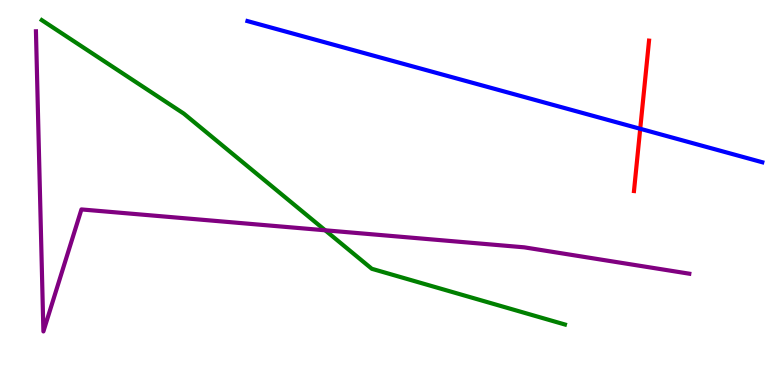[{'lines': ['blue', 'red'], 'intersections': [{'x': 8.26, 'y': 6.66}]}, {'lines': ['green', 'red'], 'intersections': []}, {'lines': ['purple', 'red'], 'intersections': []}, {'lines': ['blue', 'green'], 'intersections': []}, {'lines': ['blue', 'purple'], 'intersections': []}, {'lines': ['green', 'purple'], 'intersections': [{'x': 4.2, 'y': 4.02}]}]